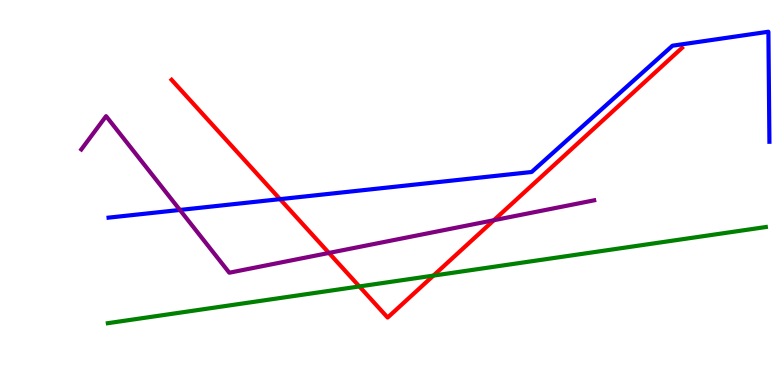[{'lines': ['blue', 'red'], 'intersections': [{'x': 3.61, 'y': 4.83}]}, {'lines': ['green', 'red'], 'intersections': [{'x': 4.64, 'y': 2.56}, {'x': 5.59, 'y': 2.84}]}, {'lines': ['purple', 'red'], 'intersections': [{'x': 4.24, 'y': 3.43}, {'x': 6.37, 'y': 4.28}]}, {'lines': ['blue', 'green'], 'intersections': []}, {'lines': ['blue', 'purple'], 'intersections': [{'x': 2.32, 'y': 4.55}]}, {'lines': ['green', 'purple'], 'intersections': []}]